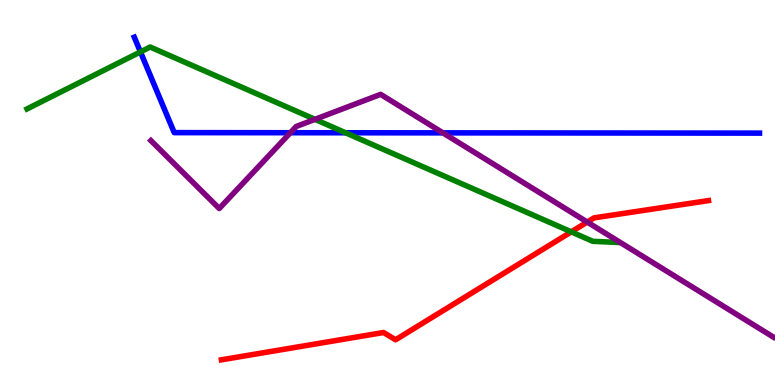[{'lines': ['blue', 'red'], 'intersections': []}, {'lines': ['green', 'red'], 'intersections': [{'x': 7.37, 'y': 3.98}]}, {'lines': ['purple', 'red'], 'intersections': [{'x': 7.58, 'y': 4.23}]}, {'lines': ['blue', 'green'], 'intersections': [{'x': 1.81, 'y': 8.65}, {'x': 4.46, 'y': 6.55}]}, {'lines': ['blue', 'purple'], 'intersections': [{'x': 3.75, 'y': 6.55}, {'x': 5.72, 'y': 6.55}]}, {'lines': ['green', 'purple'], 'intersections': [{'x': 4.06, 'y': 6.9}]}]